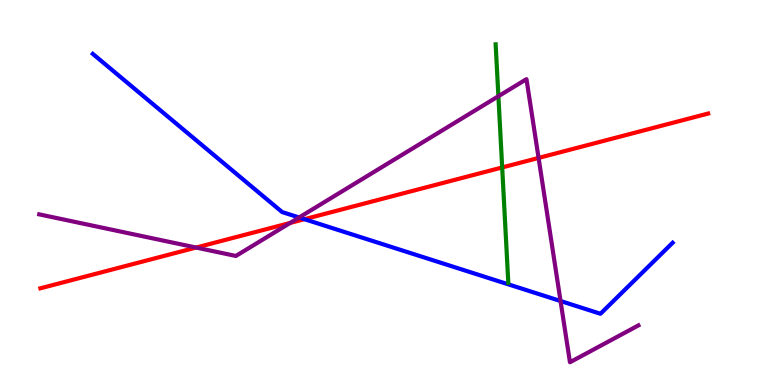[{'lines': ['blue', 'red'], 'intersections': [{'x': 3.93, 'y': 4.31}]}, {'lines': ['green', 'red'], 'intersections': [{'x': 6.48, 'y': 5.65}]}, {'lines': ['purple', 'red'], 'intersections': [{'x': 2.53, 'y': 3.57}, {'x': 3.74, 'y': 4.21}, {'x': 6.95, 'y': 5.9}]}, {'lines': ['blue', 'green'], 'intersections': []}, {'lines': ['blue', 'purple'], 'intersections': [{'x': 3.86, 'y': 4.35}, {'x': 7.23, 'y': 2.18}]}, {'lines': ['green', 'purple'], 'intersections': [{'x': 6.43, 'y': 7.5}]}]